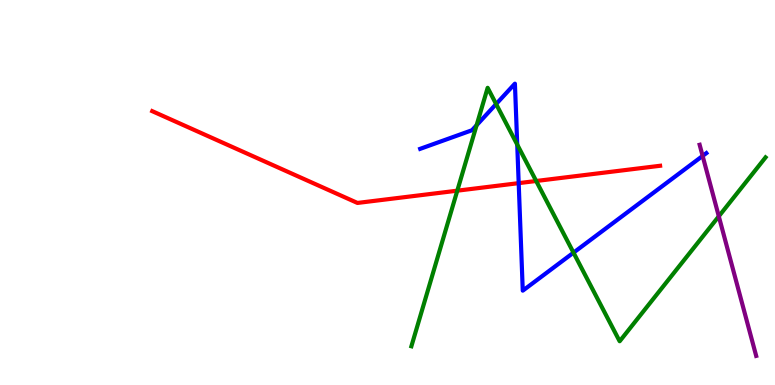[{'lines': ['blue', 'red'], 'intersections': [{'x': 6.69, 'y': 5.24}]}, {'lines': ['green', 'red'], 'intersections': [{'x': 5.9, 'y': 5.05}, {'x': 6.92, 'y': 5.3}]}, {'lines': ['purple', 'red'], 'intersections': []}, {'lines': ['blue', 'green'], 'intersections': [{'x': 6.15, 'y': 6.75}, {'x': 6.4, 'y': 7.3}, {'x': 6.67, 'y': 6.24}, {'x': 7.4, 'y': 3.44}]}, {'lines': ['blue', 'purple'], 'intersections': [{'x': 9.07, 'y': 5.95}]}, {'lines': ['green', 'purple'], 'intersections': [{'x': 9.27, 'y': 4.38}]}]